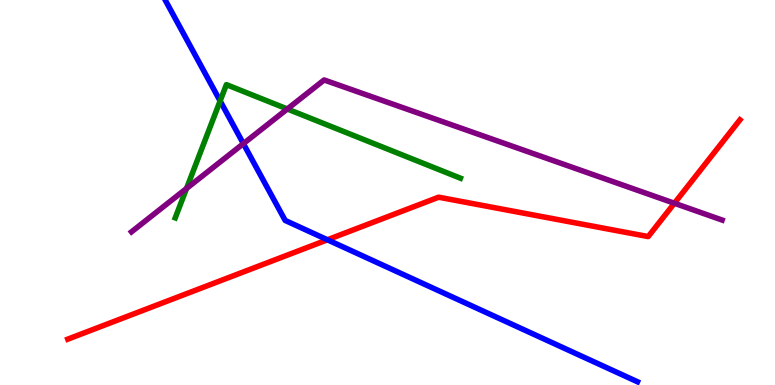[{'lines': ['blue', 'red'], 'intersections': [{'x': 4.22, 'y': 3.77}]}, {'lines': ['green', 'red'], 'intersections': []}, {'lines': ['purple', 'red'], 'intersections': [{'x': 8.7, 'y': 4.72}]}, {'lines': ['blue', 'green'], 'intersections': [{'x': 2.84, 'y': 7.38}]}, {'lines': ['blue', 'purple'], 'intersections': [{'x': 3.14, 'y': 6.27}]}, {'lines': ['green', 'purple'], 'intersections': [{'x': 2.41, 'y': 5.1}, {'x': 3.71, 'y': 7.17}]}]